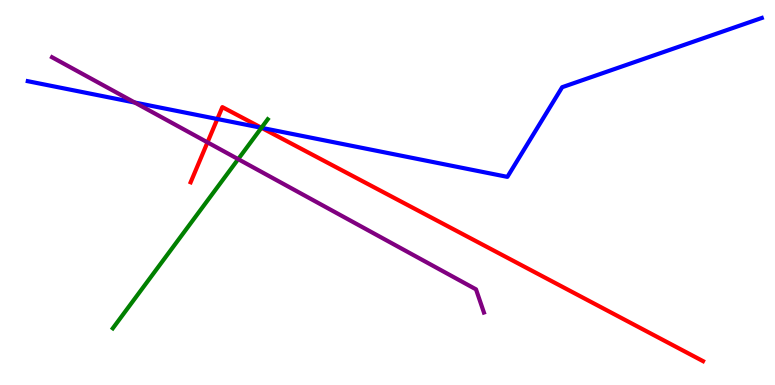[{'lines': ['blue', 'red'], 'intersections': [{'x': 2.8, 'y': 6.91}, {'x': 3.37, 'y': 6.68}]}, {'lines': ['green', 'red'], 'intersections': [{'x': 3.37, 'y': 6.68}]}, {'lines': ['purple', 'red'], 'intersections': [{'x': 2.68, 'y': 6.3}]}, {'lines': ['blue', 'green'], 'intersections': [{'x': 3.37, 'y': 6.68}]}, {'lines': ['blue', 'purple'], 'intersections': [{'x': 1.74, 'y': 7.34}]}, {'lines': ['green', 'purple'], 'intersections': [{'x': 3.07, 'y': 5.87}]}]